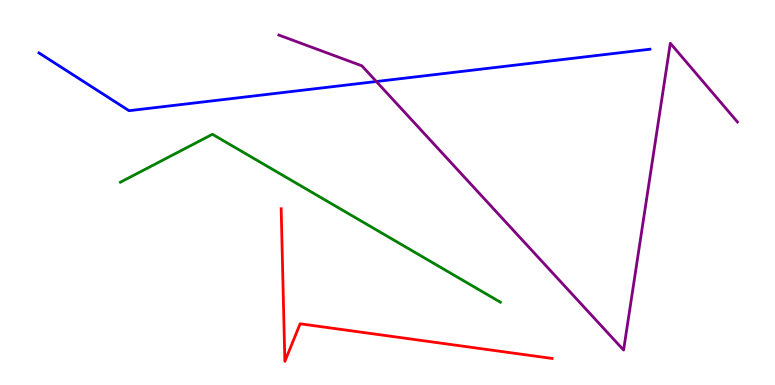[{'lines': ['blue', 'red'], 'intersections': []}, {'lines': ['green', 'red'], 'intersections': []}, {'lines': ['purple', 'red'], 'intersections': []}, {'lines': ['blue', 'green'], 'intersections': []}, {'lines': ['blue', 'purple'], 'intersections': [{'x': 4.86, 'y': 7.88}]}, {'lines': ['green', 'purple'], 'intersections': []}]